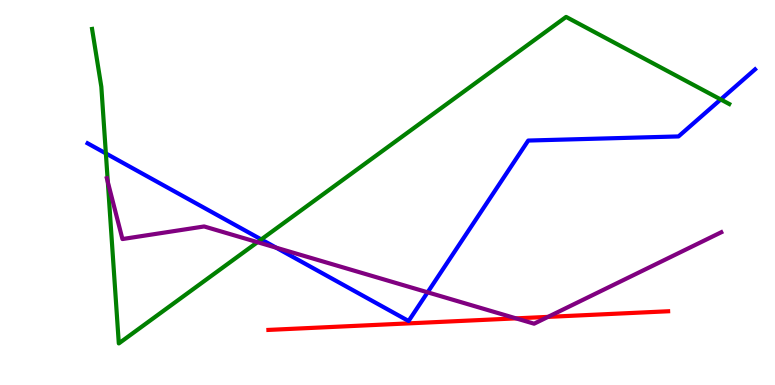[{'lines': ['blue', 'red'], 'intersections': []}, {'lines': ['green', 'red'], 'intersections': []}, {'lines': ['purple', 'red'], 'intersections': [{'x': 6.66, 'y': 1.73}, {'x': 7.07, 'y': 1.77}]}, {'lines': ['blue', 'green'], 'intersections': [{'x': 1.37, 'y': 6.02}, {'x': 3.37, 'y': 3.78}, {'x': 9.3, 'y': 7.42}]}, {'lines': ['blue', 'purple'], 'intersections': [{'x': 3.56, 'y': 3.57}, {'x': 5.52, 'y': 2.41}]}, {'lines': ['green', 'purple'], 'intersections': [{'x': 1.39, 'y': 5.27}, {'x': 3.32, 'y': 3.71}]}]